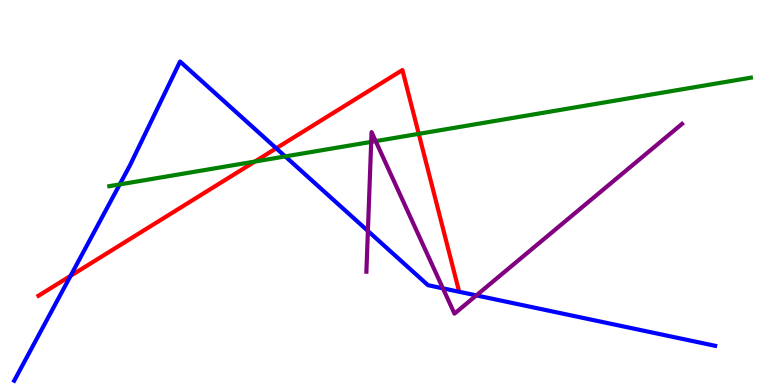[{'lines': ['blue', 'red'], 'intersections': [{'x': 0.911, 'y': 2.83}, {'x': 3.56, 'y': 6.15}]}, {'lines': ['green', 'red'], 'intersections': [{'x': 3.29, 'y': 5.8}, {'x': 5.4, 'y': 6.52}]}, {'lines': ['purple', 'red'], 'intersections': []}, {'lines': ['blue', 'green'], 'intersections': [{'x': 1.54, 'y': 5.21}, {'x': 3.68, 'y': 5.94}]}, {'lines': ['blue', 'purple'], 'intersections': [{'x': 4.75, 'y': 4.0}, {'x': 5.72, 'y': 2.51}, {'x': 6.15, 'y': 2.33}]}, {'lines': ['green', 'purple'], 'intersections': [{'x': 4.79, 'y': 6.31}, {'x': 4.85, 'y': 6.33}]}]